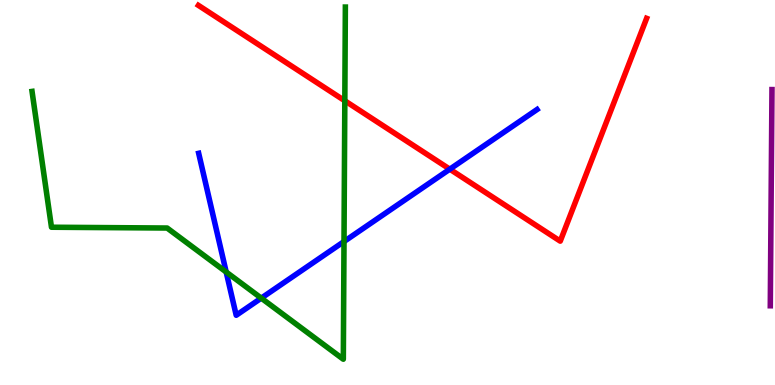[{'lines': ['blue', 'red'], 'intersections': [{'x': 5.8, 'y': 5.61}]}, {'lines': ['green', 'red'], 'intersections': [{'x': 4.45, 'y': 7.38}]}, {'lines': ['purple', 'red'], 'intersections': []}, {'lines': ['blue', 'green'], 'intersections': [{'x': 2.92, 'y': 2.93}, {'x': 3.37, 'y': 2.26}, {'x': 4.44, 'y': 3.73}]}, {'lines': ['blue', 'purple'], 'intersections': []}, {'lines': ['green', 'purple'], 'intersections': []}]